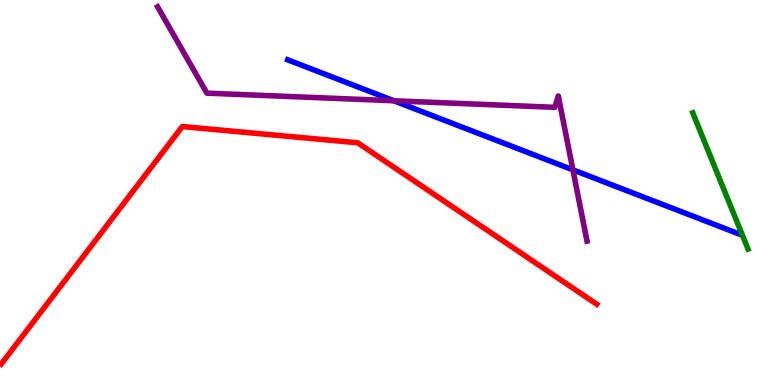[{'lines': ['blue', 'red'], 'intersections': []}, {'lines': ['green', 'red'], 'intersections': []}, {'lines': ['purple', 'red'], 'intersections': []}, {'lines': ['blue', 'green'], 'intersections': []}, {'lines': ['blue', 'purple'], 'intersections': [{'x': 5.08, 'y': 7.38}, {'x': 7.39, 'y': 5.59}]}, {'lines': ['green', 'purple'], 'intersections': []}]